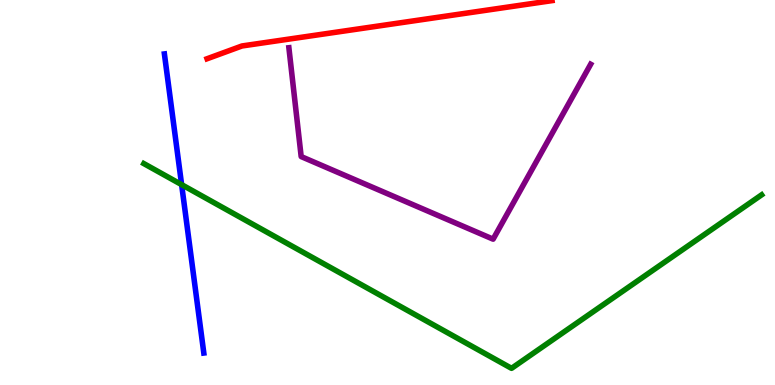[{'lines': ['blue', 'red'], 'intersections': []}, {'lines': ['green', 'red'], 'intersections': []}, {'lines': ['purple', 'red'], 'intersections': []}, {'lines': ['blue', 'green'], 'intersections': [{'x': 2.34, 'y': 5.2}]}, {'lines': ['blue', 'purple'], 'intersections': []}, {'lines': ['green', 'purple'], 'intersections': []}]